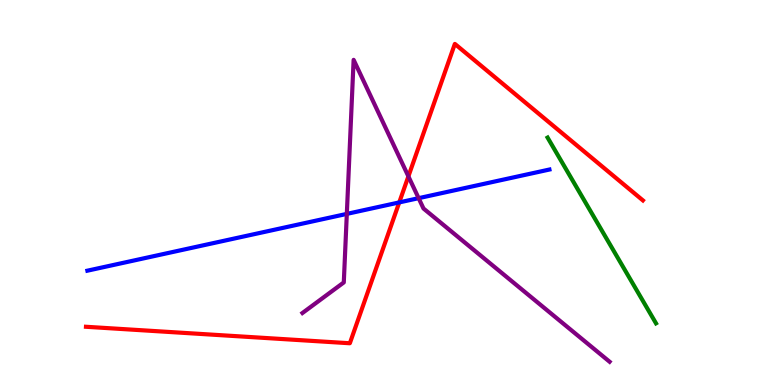[{'lines': ['blue', 'red'], 'intersections': [{'x': 5.15, 'y': 4.74}]}, {'lines': ['green', 'red'], 'intersections': []}, {'lines': ['purple', 'red'], 'intersections': [{'x': 5.27, 'y': 5.42}]}, {'lines': ['blue', 'green'], 'intersections': []}, {'lines': ['blue', 'purple'], 'intersections': [{'x': 4.48, 'y': 4.44}, {'x': 5.4, 'y': 4.85}]}, {'lines': ['green', 'purple'], 'intersections': []}]